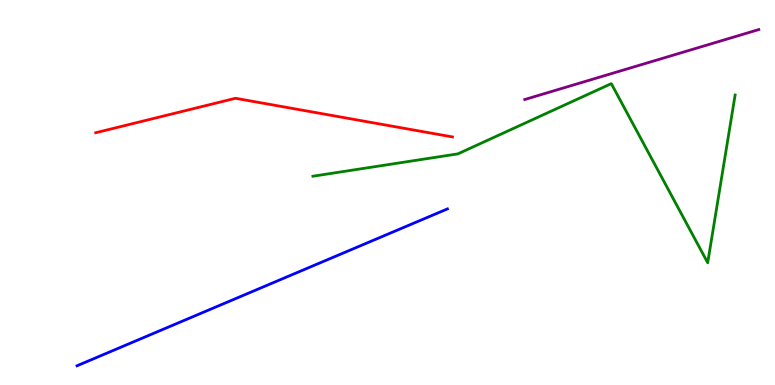[{'lines': ['blue', 'red'], 'intersections': []}, {'lines': ['green', 'red'], 'intersections': []}, {'lines': ['purple', 'red'], 'intersections': []}, {'lines': ['blue', 'green'], 'intersections': []}, {'lines': ['blue', 'purple'], 'intersections': []}, {'lines': ['green', 'purple'], 'intersections': []}]